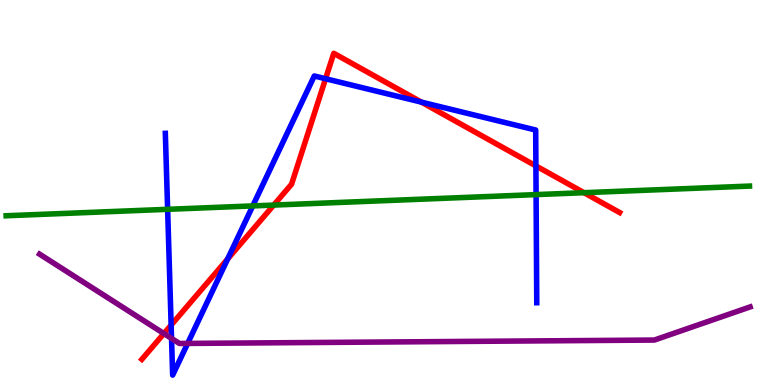[{'lines': ['blue', 'red'], 'intersections': [{'x': 2.21, 'y': 1.56}, {'x': 2.94, 'y': 3.27}, {'x': 4.2, 'y': 7.95}, {'x': 5.44, 'y': 7.35}, {'x': 6.91, 'y': 5.69}]}, {'lines': ['green', 'red'], 'intersections': [{'x': 3.53, 'y': 4.67}, {'x': 7.54, 'y': 4.99}]}, {'lines': ['purple', 'red'], 'intersections': [{'x': 2.11, 'y': 1.34}]}, {'lines': ['blue', 'green'], 'intersections': [{'x': 2.16, 'y': 4.56}, {'x': 3.26, 'y': 4.65}, {'x': 6.92, 'y': 4.95}]}, {'lines': ['blue', 'purple'], 'intersections': [{'x': 2.21, 'y': 1.21}, {'x': 2.42, 'y': 1.08}]}, {'lines': ['green', 'purple'], 'intersections': []}]